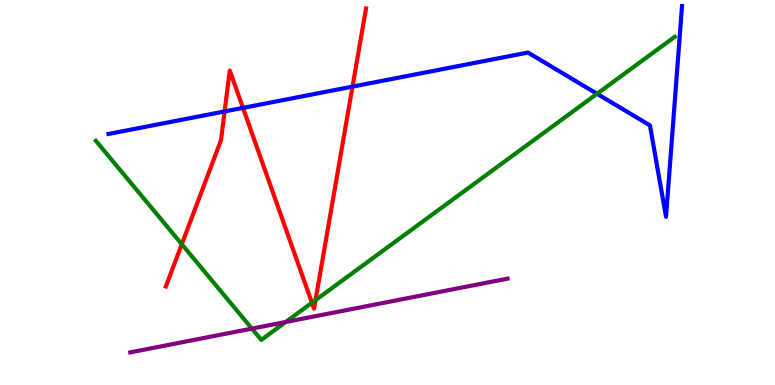[{'lines': ['blue', 'red'], 'intersections': [{'x': 2.9, 'y': 7.11}, {'x': 3.14, 'y': 7.2}, {'x': 4.55, 'y': 7.75}]}, {'lines': ['green', 'red'], 'intersections': [{'x': 2.35, 'y': 3.66}, {'x': 4.03, 'y': 2.14}, {'x': 4.07, 'y': 2.2}]}, {'lines': ['purple', 'red'], 'intersections': []}, {'lines': ['blue', 'green'], 'intersections': [{'x': 7.7, 'y': 7.56}]}, {'lines': ['blue', 'purple'], 'intersections': []}, {'lines': ['green', 'purple'], 'intersections': [{'x': 3.25, 'y': 1.46}, {'x': 3.69, 'y': 1.64}]}]